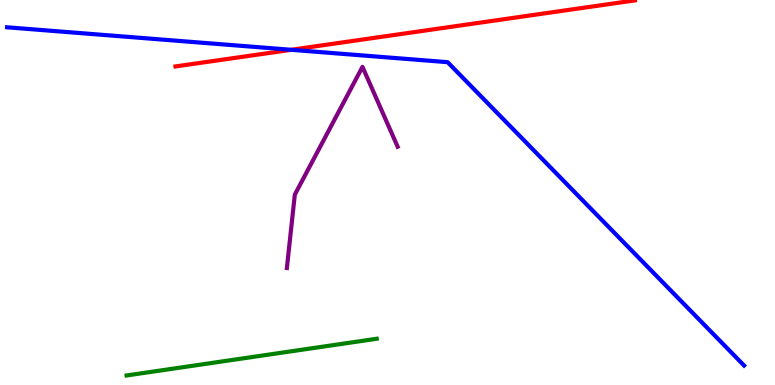[{'lines': ['blue', 'red'], 'intersections': [{'x': 3.76, 'y': 8.71}]}, {'lines': ['green', 'red'], 'intersections': []}, {'lines': ['purple', 'red'], 'intersections': []}, {'lines': ['blue', 'green'], 'intersections': []}, {'lines': ['blue', 'purple'], 'intersections': []}, {'lines': ['green', 'purple'], 'intersections': []}]